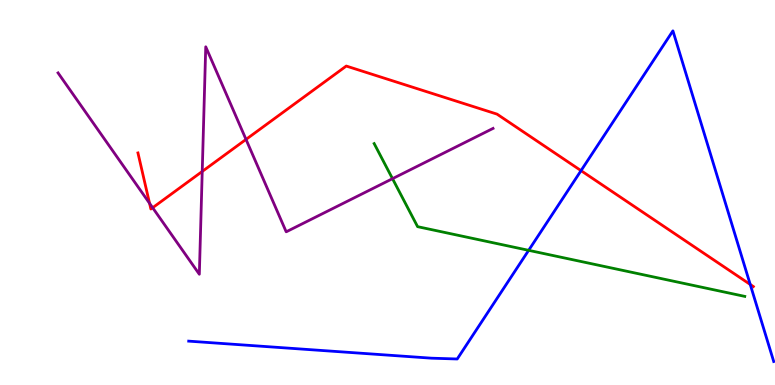[{'lines': ['blue', 'red'], 'intersections': [{'x': 7.5, 'y': 5.57}, {'x': 9.68, 'y': 2.61}]}, {'lines': ['green', 'red'], 'intersections': []}, {'lines': ['purple', 'red'], 'intersections': [{'x': 1.93, 'y': 4.72}, {'x': 1.97, 'y': 4.6}, {'x': 2.61, 'y': 5.55}, {'x': 3.17, 'y': 6.38}]}, {'lines': ['blue', 'green'], 'intersections': [{'x': 6.82, 'y': 3.5}]}, {'lines': ['blue', 'purple'], 'intersections': []}, {'lines': ['green', 'purple'], 'intersections': [{'x': 5.06, 'y': 5.36}]}]